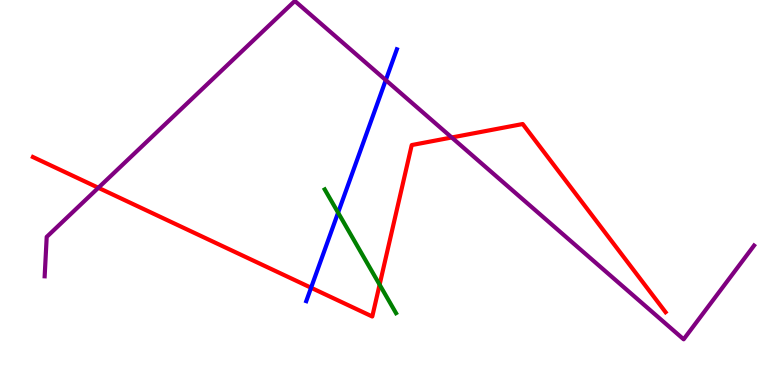[{'lines': ['blue', 'red'], 'intersections': [{'x': 4.01, 'y': 2.53}]}, {'lines': ['green', 'red'], 'intersections': [{'x': 4.9, 'y': 2.61}]}, {'lines': ['purple', 'red'], 'intersections': [{'x': 1.27, 'y': 5.12}, {'x': 5.83, 'y': 6.43}]}, {'lines': ['blue', 'green'], 'intersections': [{'x': 4.36, 'y': 4.48}]}, {'lines': ['blue', 'purple'], 'intersections': [{'x': 4.98, 'y': 7.92}]}, {'lines': ['green', 'purple'], 'intersections': []}]